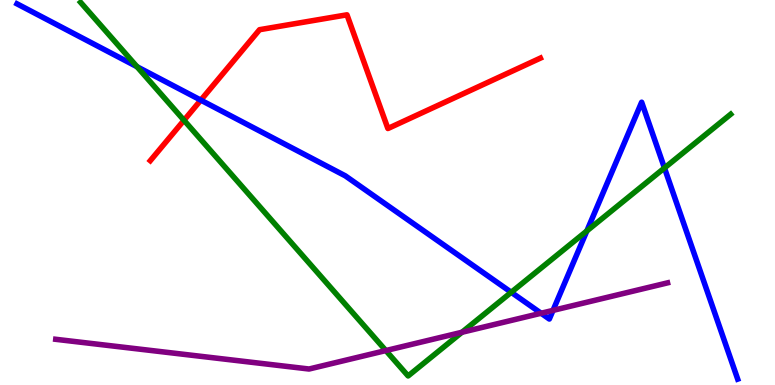[{'lines': ['blue', 'red'], 'intersections': [{'x': 2.59, 'y': 7.4}]}, {'lines': ['green', 'red'], 'intersections': [{'x': 2.37, 'y': 6.88}]}, {'lines': ['purple', 'red'], 'intersections': []}, {'lines': ['blue', 'green'], 'intersections': [{'x': 1.77, 'y': 8.27}, {'x': 6.6, 'y': 2.41}, {'x': 7.57, 'y': 4.0}, {'x': 8.57, 'y': 5.64}]}, {'lines': ['blue', 'purple'], 'intersections': [{'x': 6.98, 'y': 1.86}, {'x': 7.14, 'y': 1.94}]}, {'lines': ['green', 'purple'], 'intersections': [{'x': 4.98, 'y': 0.895}, {'x': 5.96, 'y': 1.37}]}]